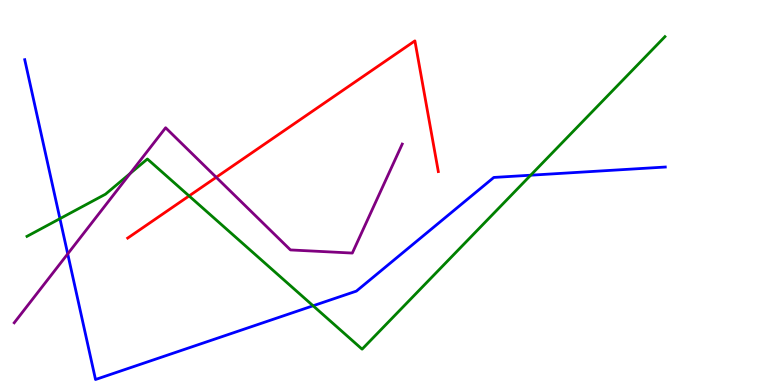[{'lines': ['blue', 'red'], 'intersections': []}, {'lines': ['green', 'red'], 'intersections': [{'x': 2.44, 'y': 4.91}]}, {'lines': ['purple', 'red'], 'intersections': [{'x': 2.79, 'y': 5.4}]}, {'lines': ['blue', 'green'], 'intersections': [{'x': 0.773, 'y': 4.32}, {'x': 4.04, 'y': 2.06}, {'x': 6.85, 'y': 5.45}]}, {'lines': ['blue', 'purple'], 'intersections': [{'x': 0.874, 'y': 3.41}]}, {'lines': ['green', 'purple'], 'intersections': [{'x': 1.68, 'y': 5.49}]}]